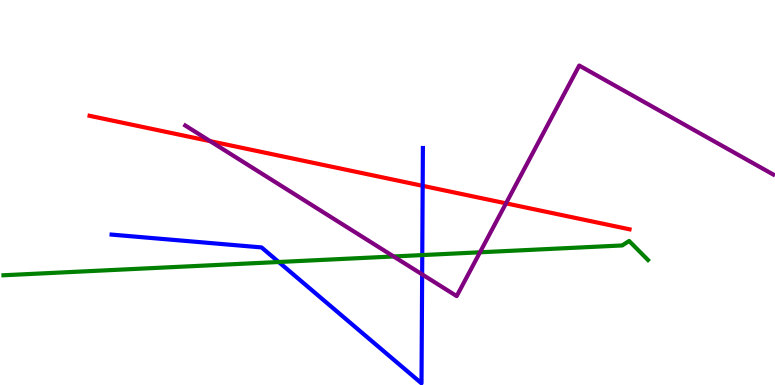[{'lines': ['blue', 'red'], 'intersections': [{'x': 5.45, 'y': 5.17}]}, {'lines': ['green', 'red'], 'intersections': []}, {'lines': ['purple', 'red'], 'intersections': [{'x': 2.71, 'y': 6.33}, {'x': 6.53, 'y': 4.72}]}, {'lines': ['blue', 'green'], 'intersections': [{'x': 3.6, 'y': 3.19}, {'x': 5.45, 'y': 3.37}]}, {'lines': ['blue', 'purple'], 'intersections': [{'x': 5.45, 'y': 2.87}]}, {'lines': ['green', 'purple'], 'intersections': [{'x': 5.08, 'y': 3.34}, {'x': 6.19, 'y': 3.45}]}]